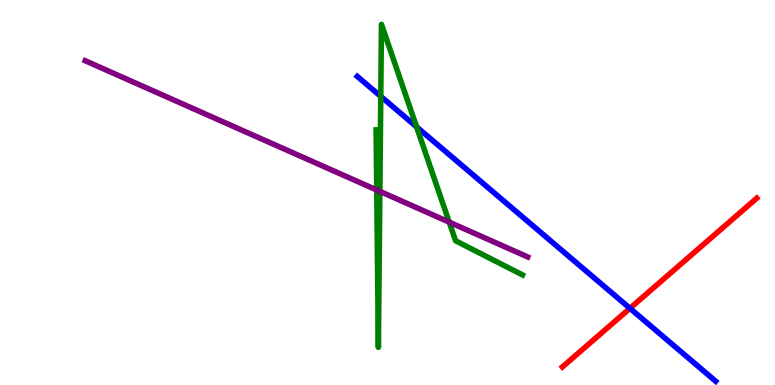[{'lines': ['blue', 'red'], 'intersections': [{'x': 8.13, 'y': 1.99}]}, {'lines': ['green', 'red'], 'intersections': []}, {'lines': ['purple', 'red'], 'intersections': []}, {'lines': ['blue', 'green'], 'intersections': [{'x': 4.91, 'y': 7.5}, {'x': 5.37, 'y': 6.71}]}, {'lines': ['blue', 'purple'], 'intersections': []}, {'lines': ['green', 'purple'], 'intersections': [{'x': 4.86, 'y': 5.06}, {'x': 4.9, 'y': 5.03}, {'x': 5.8, 'y': 4.23}]}]